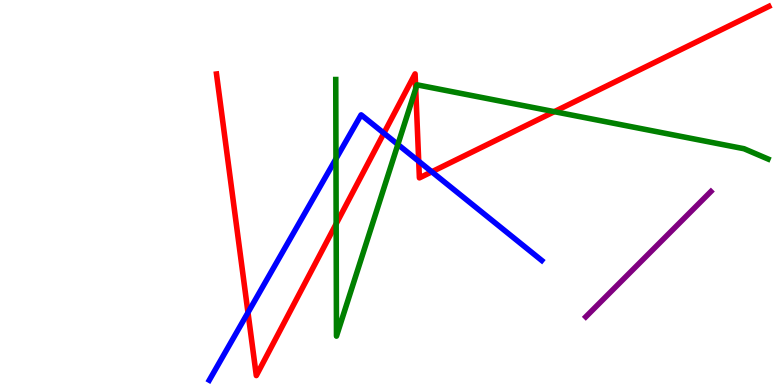[{'lines': ['blue', 'red'], 'intersections': [{'x': 3.2, 'y': 1.88}, {'x': 4.95, 'y': 6.54}, {'x': 5.4, 'y': 5.81}, {'x': 5.57, 'y': 5.54}]}, {'lines': ['green', 'red'], 'intersections': [{'x': 4.34, 'y': 4.19}, {'x': 5.36, 'y': 7.69}, {'x': 7.15, 'y': 7.1}]}, {'lines': ['purple', 'red'], 'intersections': []}, {'lines': ['blue', 'green'], 'intersections': [{'x': 4.34, 'y': 5.88}, {'x': 5.13, 'y': 6.25}]}, {'lines': ['blue', 'purple'], 'intersections': []}, {'lines': ['green', 'purple'], 'intersections': []}]